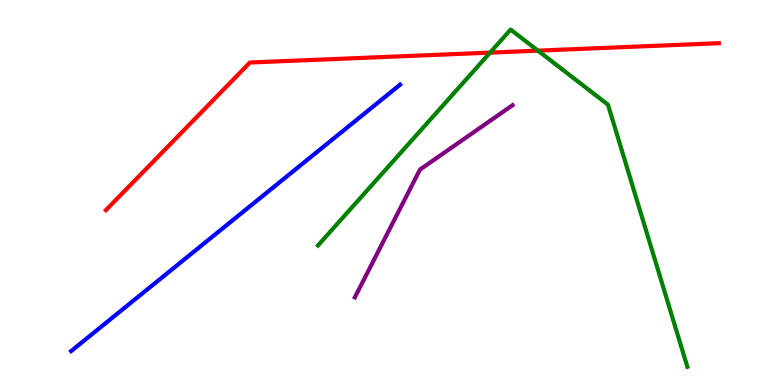[{'lines': ['blue', 'red'], 'intersections': []}, {'lines': ['green', 'red'], 'intersections': [{'x': 6.32, 'y': 8.63}, {'x': 6.94, 'y': 8.68}]}, {'lines': ['purple', 'red'], 'intersections': []}, {'lines': ['blue', 'green'], 'intersections': []}, {'lines': ['blue', 'purple'], 'intersections': []}, {'lines': ['green', 'purple'], 'intersections': []}]